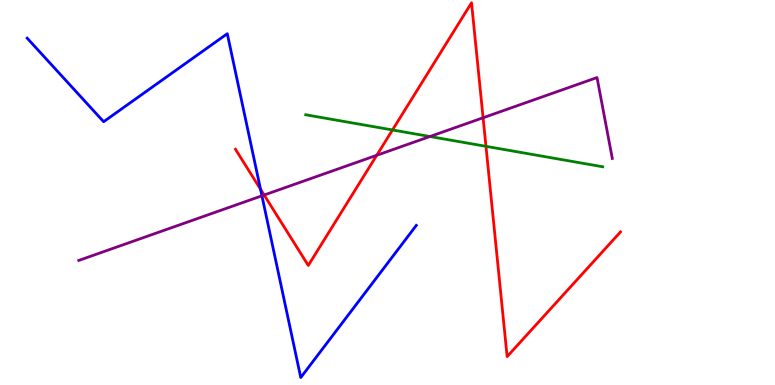[{'lines': ['blue', 'red'], 'intersections': [{'x': 3.36, 'y': 5.08}]}, {'lines': ['green', 'red'], 'intersections': [{'x': 5.06, 'y': 6.62}, {'x': 6.27, 'y': 6.2}]}, {'lines': ['purple', 'red'], 'intersections': [{'x': 3.41, 'y': 4.93}, {'x': 4.86, 'y': 5.97}, {'x': 6.23, 'y': 6.94}]}, {'lines': ['blue', 'green'], 'intersections': []}, {'lines': ['blue', 'purple'], 'intersections': [{'x': 3.38, 'y': 4.91}]}, {'lines': ['green', 'purple'], 'intersections': [{'x': 5.55, 'y': 6.45}]}]